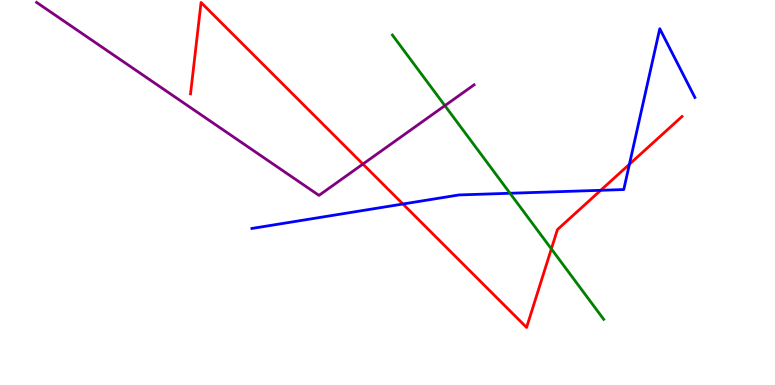[{'lines': ['blue', 'red'], 'intersections': [{'x': 5.2, 'y': 4.7}, {'x': 7.75, 'y': 5.06}, {'x': 8.12, 'y': 5.73}]}, {'lines': ['green', 'red'], 'intersections': [{'x': 7.11, 'y': 3.54}]}, {'lines': ['purple', 'red'], 'intersections': [{'x': 4.68, 'y': 5.74}]}, {'lines': ['blue', 'green'], 'intersections': [{'x': 6.58, 'y': 4.98}]}, {'lines': ['blue', 'purple'], 'intersections': []}, {'lines': ['green', 'purple'], 'intersections': [{'x': 5.74, 'y': 7.26}]}]